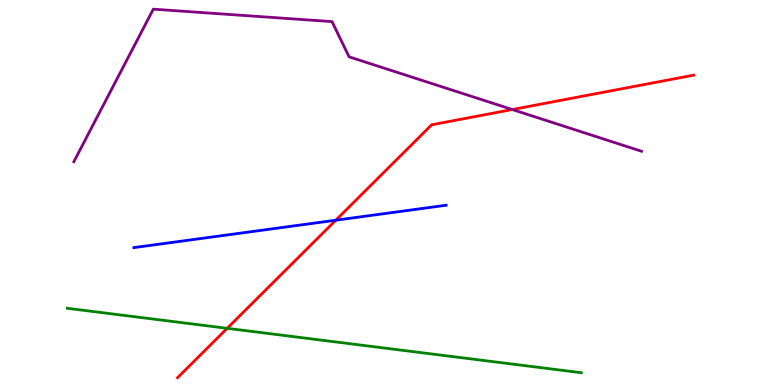[{'lines': ['blue', 'red'], 'intersections': [{'x': 4.33, 'y': 4.28}]}, {'lines': ['green', 'red'], 'intersections': [{'x': 2.93, 'y': 1.47}]}, {'lines': ['purple', 'red'], 'intersections': [{'x': 6.61, 'y': 7.16}]}, {'lines': ['blue', 'green'], 'intersections': []}, {'lines': ['blue', 'purple'], 'intersections': []}, {'lines': ['green', 'purple'], 'intersections': []}]